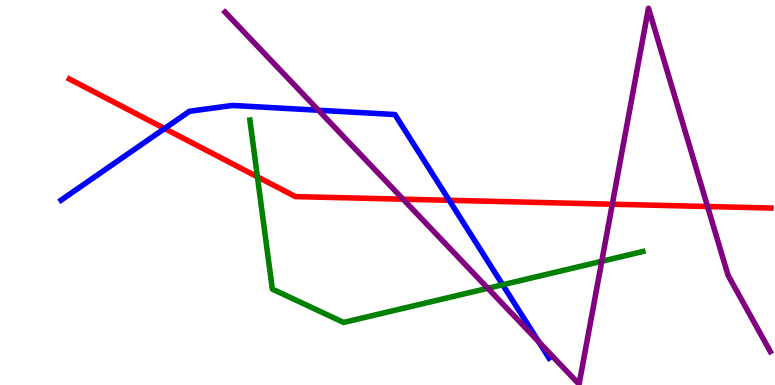[{'lines': ['blue', 'red'], 'intersections': [{'x': 2.12, 'y': 6.66}, {'x': 5.8, 'y': 4.8}]}, {'lines': ['green', 'red'], 'intersections': [{'x': 3.32, 'y': 5.41}]}, {'lines': ['purple', 'red'], 'intersections': [{'x': 5.2, 'y': 4.83}, {'x': 7.9, 'y': 4.7}, {'x': 9.13, 'y': 4.64}]}, {'lines': ['blue', 'green'], 'intersections': [{'x': 6.49, 'y': 2.6}]}, {'lines': ['blue', 'purple'], 'intersections': [{'x': 4.11, 'y': 7.14}, {'x': 6.95, 'y': 1.12}]}, {'lines': ['green', 'purple'], 'intersections': [{'x': 6.29, 'y': 2.51}, {'x': 7.76, 'y': 3.21}]}]